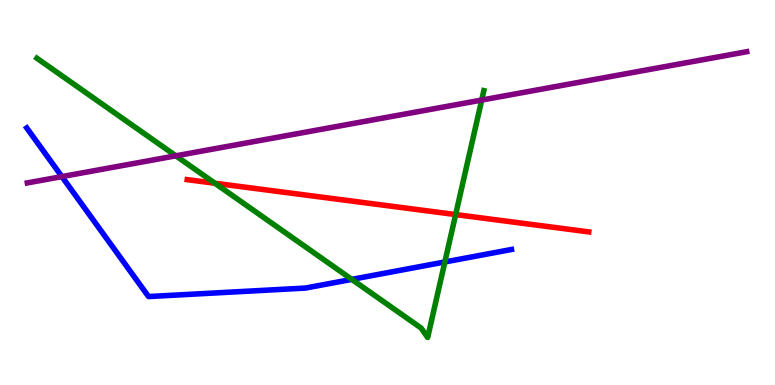[{'lines': ['blue', 'red'], 'intersections': []}, {'lines': ['green', 'red'], 'intersections': [{'x': 2.77, 'y': 5.24}, {'x': 5.88, 'y': 4.43}]}, {'lines': ['purple', 'red'], 'intersections': []}, {'lines': ['blue', 'green'], 'intersections': [{'x': 4.54, 'y': 2.74}, {'x': 5.74, 'y': 3.2}]}, {'lines': ['blue', 'purple'], 'intersections': [{'x': 0.799, 'y': 5.41}]}, {'lines': ['green', 'purple'], 'intersections': [{'x': 2.27, 'y': 5.95}, {'x': 6.22, 'y': 7.4}]}]